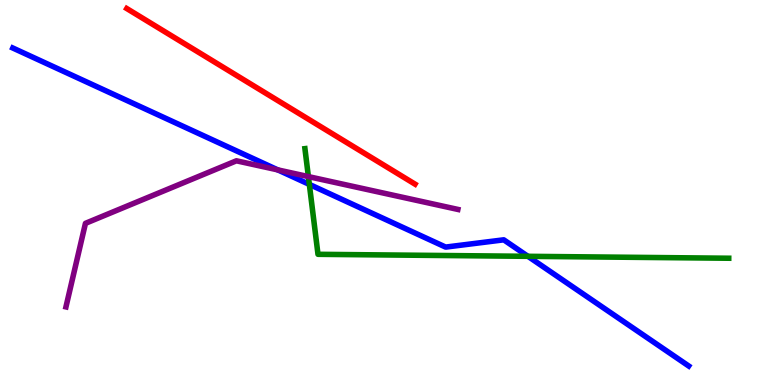[{'lines': ['blue', 'red'], 'intersections': []}, {'lines': ['green', 'red'], 'intersections': []}, {'lines': ['purple', 'red'], 'intersections': []}, {'lines': ['blue', 'green'], 'intersections': [{'x': 3.99, 'y': 5.21}, {'x': 6.81, 'y': 3.34}]}, {'lines': ['blue', 'purple'], 'intersections': [{'x': 3.58, 'y': 5.59}]}, {'lines': ['green', 'purple'], 'intersections': [{'x': 3.98, 'y': 5.41}]}]